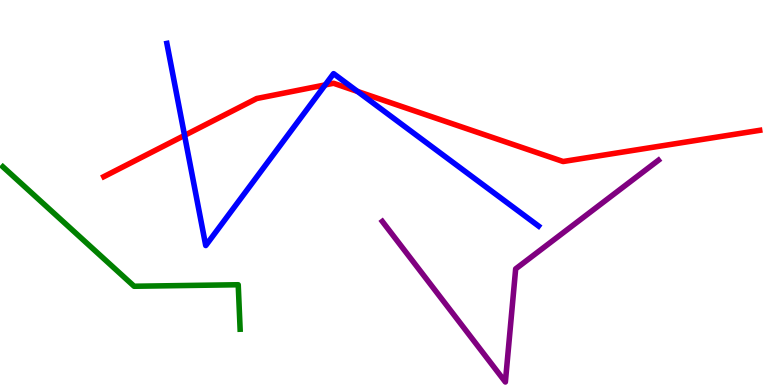[{'lines': ['blue', 'red'], 'intersections': [{'x': 2.38, 'y': 6.48}, {'x': 4.2, 'y': 7.79}, {'x': 4.61, 'y': 7.62}]}, {'lines': ['green', 'red'], 'intersections': []}, {'lines': ['purple', 'red'], 'intersections': []}, {'lines': ['blue', 'green'], 'intersections': []}, {'lines': ['blue', 'purple'], 'intersections': []}, {'lines': ['green', 'purple'], 'intersections': []}]